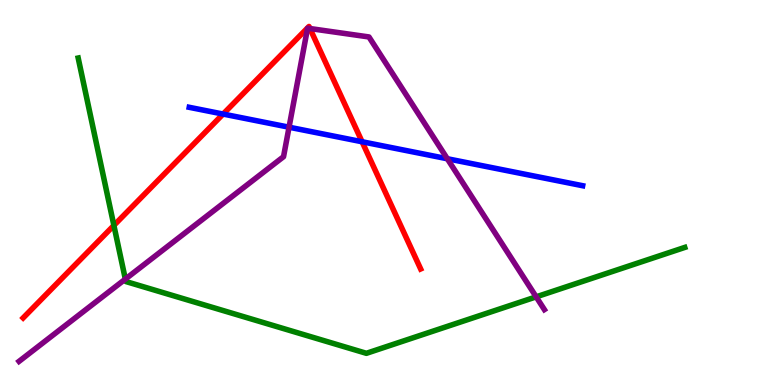[{'lines': ['blue', 'red'], 'intersections': [{'x': 2.88, 'y': 7.04}, {'x': 4.67, 'y': 6.32}]}, {'lines': ['green', 'red'], 'intersections': [{'x': 1.47, 'y': 4.15}]}, {'lines': ['purple', 'red'], 'intersections': [{'x': 4.0, 'y': 9.26}]}, {'lines': ['blue', 'green'], 'intersections': []}, {'lines': ['blue', 'purple'], 'intersections': [{'x': 3.73, 'y': 6.7}, {'x': 5.77, 'y': 5.88}]}, {'lines': ['green', 'purple'], 'intersections': [{'x': 1.62, 'y': 2.75}, {'x': 6.92, 'y': 2.29}]}]